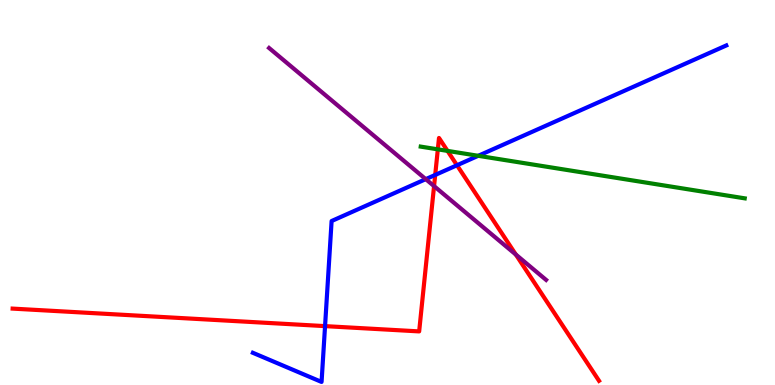[{'lines': ['blue', 'red'], 'intersections': [{'x': 4.19, 'y': 1.53}, {'x': 5.62, 'y': 5.46}, {'x': 5.9, 'y': 5.71}]}, {'lines': ['green', 'red'], 'intersections': [{'x': 5.65, 'y': 6.12}, {'x': 5.77, 'y': 6.08}]}, {'lines': ['purple', 'red'], 'intersections': [{'x': 5.6, 'y': 5.17}, {'x': 6.66, 'y': 3.39}]}, {'lines': ['blue', 'green'], 'intersections': [{'x': 6.17, 'y': 5.95}]}, {'lines': ['blue', 'purple'], 'intersections': [{'x': 5.49, 'y': 5.35}]}, {'lines': ['green', 'purple'], 'intersections': []}]